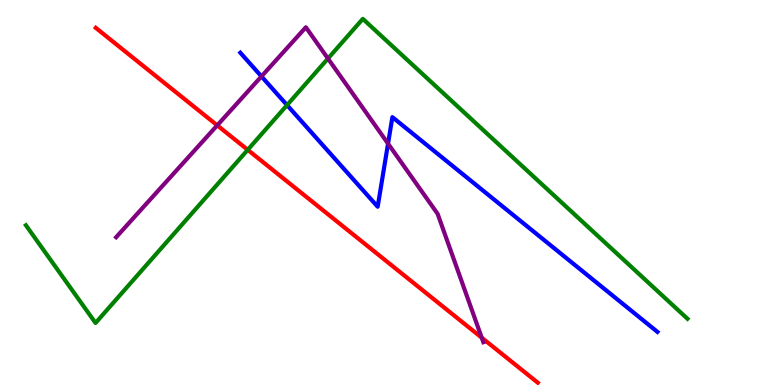[{'lines': ['blue', 'red'], 'intersections': []}, {'lines': ['green', 'red'], 'intersections': [{'x': 3.2, 'y': 6.11}]}, {'lines': ['purple', 'red'], 'intersections': [{'x': 2.8, 'y': 6.74}, {'x': 6.22, 'y': 1.23}]}, {'lines': ['blue', 'green'], 'intersections': [{'x': 3.7, 'y': 7.27}]}, {'lines': ['blue', 'purple'], 'intersections': [{'x': 3.37, 'y': 8.02}, {'x': 5.01, 'y': 6.27}]}, {'lines': ['green', 'purple'], 'intersections': [{'x': 4.23, 'y': 8.48}]}]